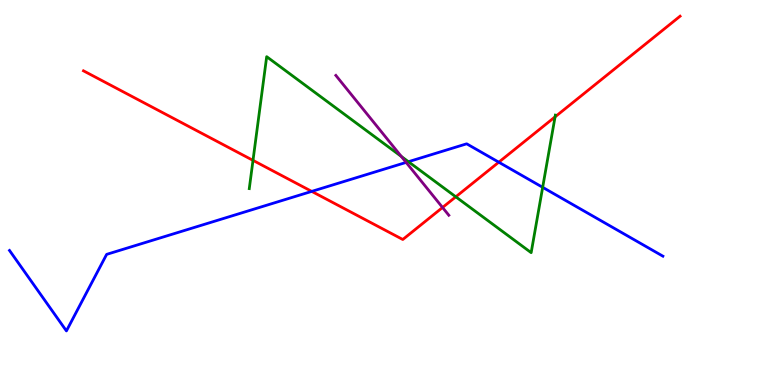[{'lines': ['blue', 'red'], 'intersections': [{'x': 4.02, 'y': 5.03}, {'x': 6.44, 'y': 5.79}]}, {'lines': ['green', 'red'], 'intersections': [{'x': 3.26, 'y': 5.83}, {'x': 5.88, 'y': 4.89}, {'x': 7.16, 'y': 6.96}]}, {'lines': ['purple', 'red'], 'intersections': [{'x': 5.71, 'y': 4.61}]}, {'lines': ['blue', 'green'], 'intersections': [{'x': 5.27, 'y': 5.8}, {'x': 7.0, 'y': 5.13}]}, {'lines': ['blue', 'purple'], 'intersections': [{'x': 5.24, 'y': 5.78}]}, {'lines': ['green', 'purple'], 'intersections': [{'x': 5.18, 'y': 5.94}]}]